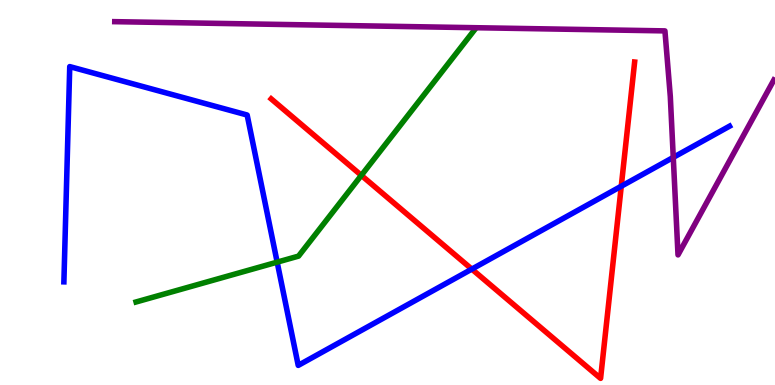[{'lines': ['blue', 'red'], 'intersections': [{'x': 6.09, 'y': 3.01}, {'x': 8.02, 'y': 5.16}]}, {'lines': ['green', 'red'], 'intersections': [{'x': 4.66, 'y': 5.44}]}, {'lines': ['purple', 'red'], 'intersections': []}, {'lines': ['blue', 'green'], 'intersections': [{'x': 3.58, 'y': 3.19}]}, {'lines': ['blue', 'purple'], 'intersections': [{'x': 8.69, 'y': 5.91}]}, {'lines': ['green', 'purple'], 'intersections': []}]